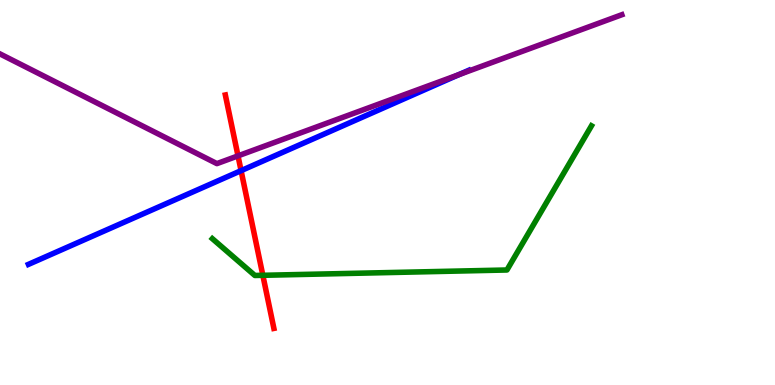[{'lines': ['blue', 'red'], 'intersections': [{'x': 3.11, 'y': 5.57}]}, {'lines': ['green', 'red'], 'intersections': [{'x': 3.39, 'y': 2.85}]}, {'lines': ['purple', 'red'], 'intersections': [{'x': 3.07, 'y': 5.95}]}, {'lines': ['blue', 'green'], 'intersections': []}, {'lines': ['blue', 'purple'], 'intersections': [{'x': 5.92, 'y': 8.06}]}, {'lines': ['green', 'purple'], 'intersections': []}]